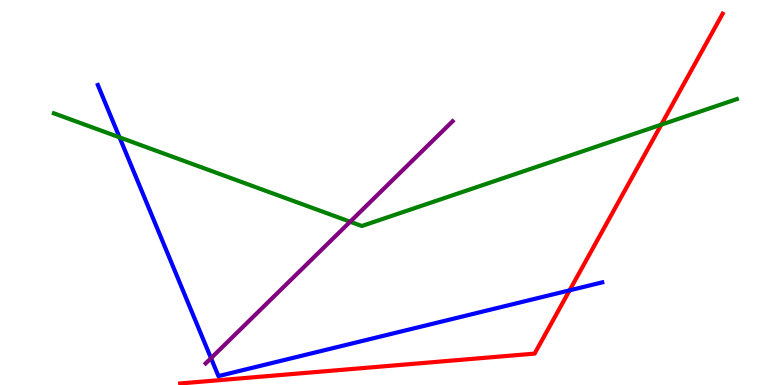[{'lines': ['blue', 'red'], 'intersections': [{'x': 7.35, 'y': 2.46}]}, {'lines': ['green', 'red'], 'intersections': [{'x': 8.53, 'y': 6.76}]}, {'lines': ['purple', 'red'], 'intersections': []}, {'lines': ['blue', 'green'], 'intersections': [{'x': 1.54, 'y': 6.43}]}, {'lines': ['blue', 'purple'], 'intersections': [{'x': 2.72, 'y': 0.696}]}, {'lines': ['green', 'purple'], 'intersections': [{'x': 4.52, 'y': 4.24}]}]